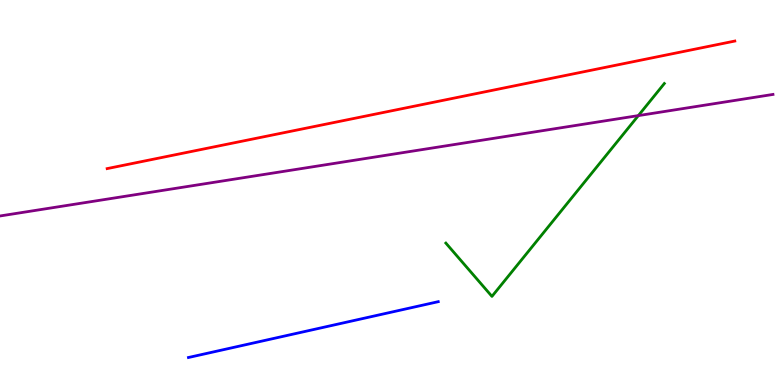[{'lines': ['blue', 'red'], 'intersections': []}, {'lines': ['green', 'red'], 'intersections': []}, {'lines': ['purple', 'red'], 'intersections': []}, {'lines': ['blue', 'green'], 'intersections': []}, {'lines': ['blue', 'purple'], 'intersections': []}, {'lines': ['green', 'purple'], 'intersections': [{'x': 8.24, 'y': 7.0}]}]